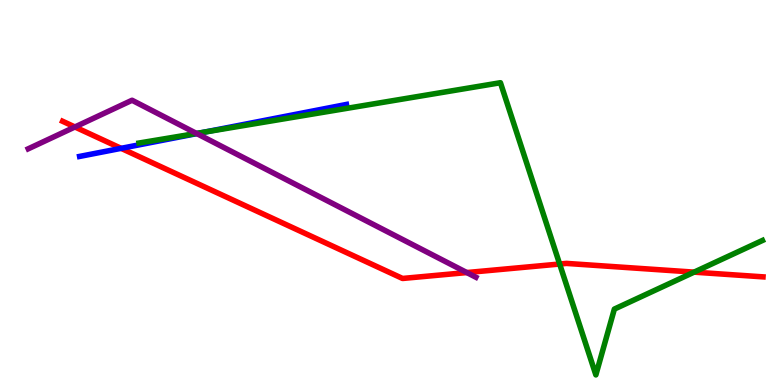[{'lines': ['blue', 'red'], 'intersections': [{'x': 1.56, 'y': 6.15}]}, {'lines': ['green', 'red'], 'intersections': [{'x': 7.22, 'y': 3.14}, {'x': 8.96, 'y': 2.93}]}, {'lines': ['purple', 'red'], 'intersections': [{'x': 0.967, 'y': 6.7}, {'x': 6.02, 'y': 2.92}]}, {'lines': ['blue', 'green'], 'intersections': [{'x': 2.64, 'y': 6.57}]}, {'lines': ['blue', 'purple'], 'intersections': [{'x': 2.54, 'y': 6.53}]}, {'lines': ['green', 'purple'], 'intersections': [{'x': 2.54, 'y': 6.53}]}]